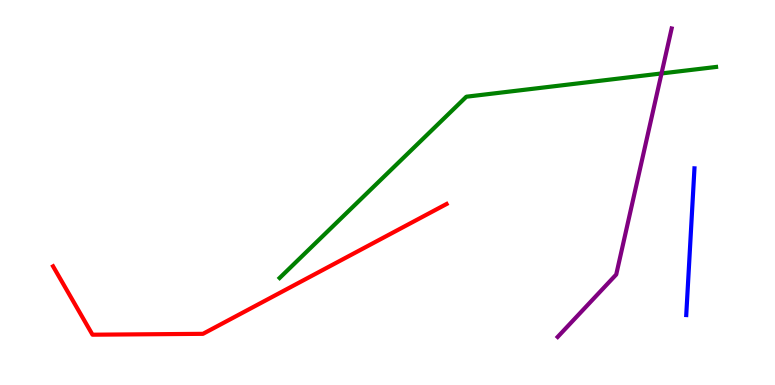[{'lines': ['blue', 'red'], 'intersections': []}, {'lines': ['green', 'red'], 'intersections': []}, {'lines': ['purple', 'red'], 'intersections': []}, {'lines': ['blue', 'green'], 'intersections': []}, {'lines': ['blue', 'purple'], 'intersections': []}, {'lines': ['green', 'purple'], 'intersections': [{'x': 8.54, 'y': 8.09}]}]